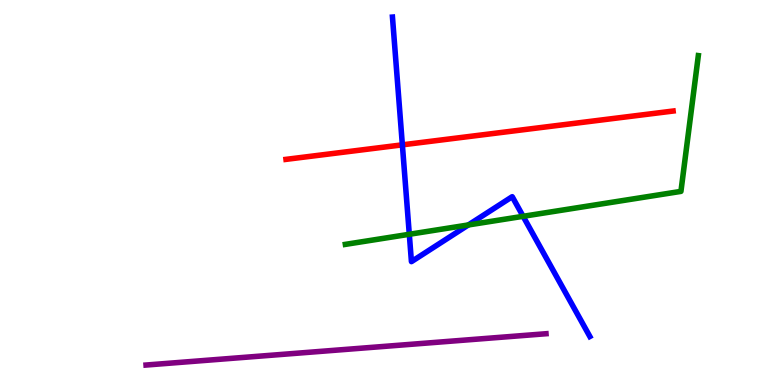[{'lines': ['blue', 'red'], 'intersections': [{'x': 5.19, 'y': 6.24}]}, {'lines': ['green', 'red'], 'intersections': []}, {'lines': ['purple', 'red'], 'intersections': []}, {'lines': ['blue', 'green'], 'intersections': [{'x': 5.28, 'y': 3.91}, {'x': 6.04, 'y': 4.16}, {'x': 6.75, 'y': 4.38}]}, {'lines': ['blue', 'purple'], 'intersections': []}, {'lines': ['green', 'purple'], 'intersections': []}]